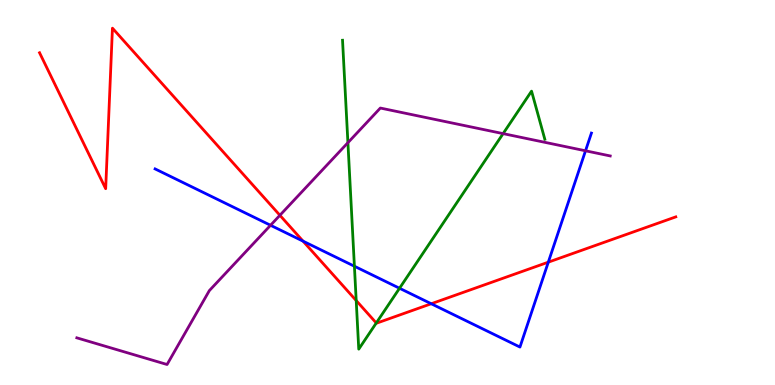[{'lines': ['blue', 'red'], 'intersections': [{'x': 3.91, 'y': 3.74}, {'x': 5.56, 'y': 2.11}, {'x': 7.07, 'y': 3.19}]}, {'lines': ['green', 'red'], 'intersections': [{'x': 4.6, 'y': 2.19}, {'x': 4.86, 'y': 1.61}]}, {'lines': ['purple', 'red'], 'intersections': [{'x': 3.61, 'y': 4.41}]}, {'lines': ['blue', 'green'], 'intersections': [{'x': 4.57, 'y': 3.09}, {'x': 5.16, 'y': 2.51}]}, {'lines': ['blue', 'purple'], 'intersections': [{'x': 3.49, 'y': 4.15}, {'x': 7.56, 'y': 6.08}]}, {'lines': ['green', 'purple'], 'intersections': [{'x': 4.49, 'y': 6.29}, {'x': 6.49, 'y': 6.53}]}]